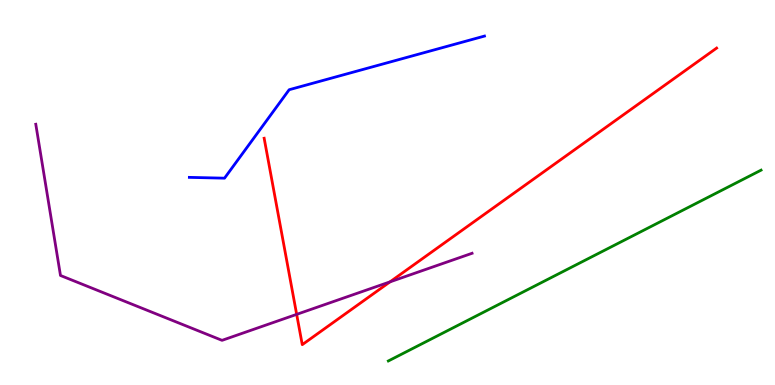[{'lines': ['blue', 'red'], 'intersections': []}, {'lines': ['green', 'red'], 'intersections': []}, {'lines': ['purple', 'red'], 'intersections': [{'x': 3.83, 'y': 1.83}, {'x': 5.03, 'y': 2.68}]}, {'lines': ['blue', 'green'], 'intersections': []}, {'lines': ['blue', 'purple'], 'intersections': []}, {'lines': ['green', 'purple'], 'intersections': []}]